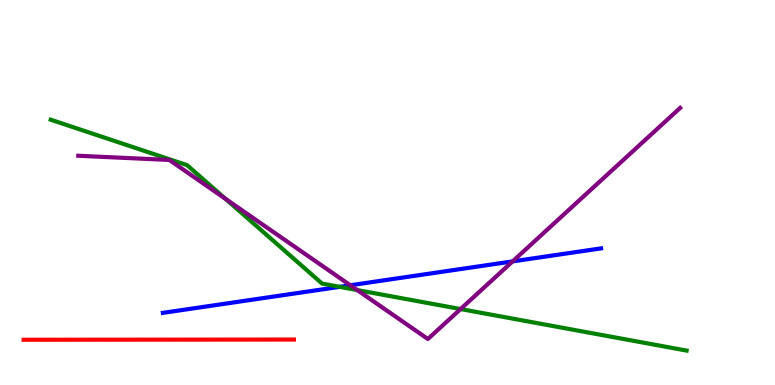[{'lines': ['blue', 'red'], 'intersections': []}, {'lines': ['green', 'red'], 'intersections': []}, {'lines': ['purple', 'red'], 'intersections': []}, {'lines': ['blue', 'green'], 'intersections': [{'x': 4.38, 'y': 2.55}]}, {'lines': ['blue', 'purple'], 'intersections': [{'x': 4.52, 'y': 2.59}, {'x': 6.61, 'y': 3.21}]}, {'lines': ['green', 'purple'], 'intersections': [{'x': 2.91, 'y': 4.84}, {'x': 4.61, 'y': 2.47}, {'x': 5.94, 'y': 1.97}]}]